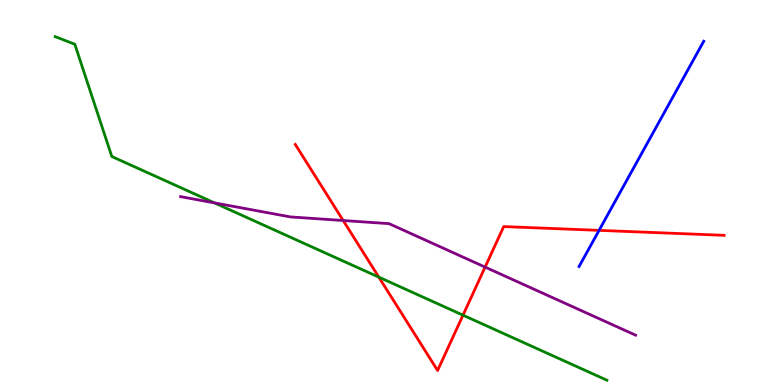[{'lines': ['blue', 'red'], 'intersections': [{'x': 7.73, 'y': 4.02}]}, {'lines': ['green', 'red'], 'intersections': [{'x': 4.89, 'y': 2.8}, {'x': 5.97, 'y': 1.81}]}, {'lines': ['purple', 'red'], 'intersections': [{'x': 4.43, 'y': 4.27}, {'x': 6.26, 'y': 3.06}]}, {'lines': ['blue', 'green'], 'intersections': []}, {'lines': ['blue', 'purple'], 'intersections': []}, {'lines': ['green', 'purple'], 'intersections': [{'x': 2.77, 'y': 4.73}]}]